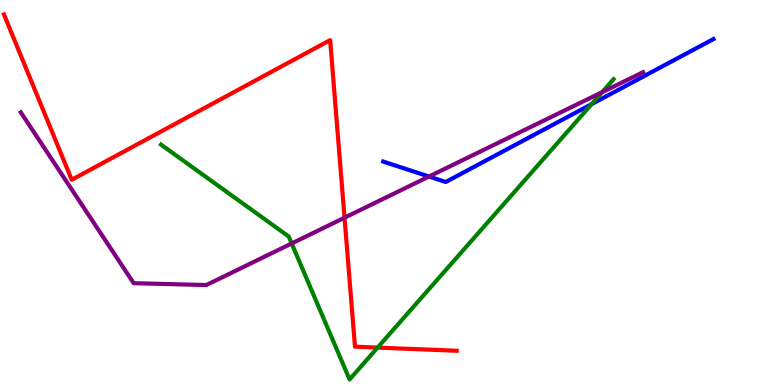[{'lines': ['blue', 'red'], 'intersections': []}, {'lines': ['green', 'red'], 'intersections': [{'x': 4.87, 'y': 0.972}]}, {'lines': ['purple', 'red'], 'intersections': [{'x': 4.45, 'y': 4.35}]}, {'lines': ['blue', 'green'], 'intersections': [{'x': 7.63, 'y': 7.3}]}, {'lines': ['blue', 'purple'], 'intersections': [{'x': 5.54, 'y': 5.41}]}, {'lines': ['green', 'purple'], 'intersections': [{'x': 3.76, 'y': 3.68}, {'x': 7.77, 'y': 7.61}]}]